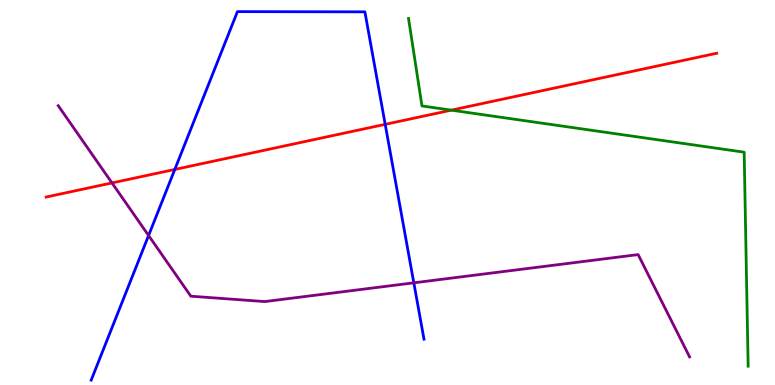[{'lines': ['blue', 'red'], 'intersections': [{'x': 2.26, 'y': 5.6}, {'x': 4.97, 'y': 6.77}]}, {'lines': ['green', 'red'], 'intersections': [{'x': 5.82, 'y': 7.14}]}, {'lines': ['purple', 'red'], 'intersections': [{'x': 1.44, 'y': 5.25}]}, {'lines': ['blue', 'green'], 'intersections': []}, {'lines': ['blue', 'purple'], 'intersections': [{'x': 1.92, 'y': 3.88}, {'x': 5.34, 'y': 2.65}]}, {'lines': ['green', 'purple'], 'intersections': []}]